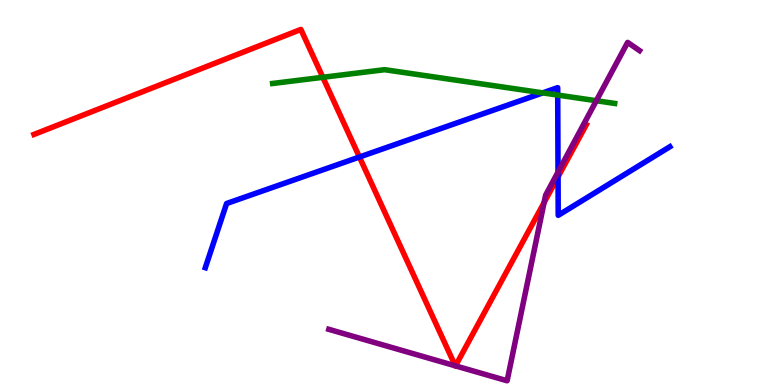[{'lines': ['blue', 'red'], 'intersections': [{'x': 4.64, 'y': 5.92}, {'x': 7.2, 'y': 5.41}]}, {'lines': ['green', 'red'], 'intersections': [{'x': 4.17, 'y': 7.99}]}, {'lines': ['purple', 'red'], 'intersections': [{'x': 5.87, 'y': 0.499}, {'x': 5.88, 'y': 0.497}, {'x': 7.02, 'y': 4.74}]}, {'lines': ['blue', 'green'], 'intersections': [{'x': 7.0, 'y': 7.59}, {'x': 7.2, 'y': 7.53}]}, {'lines': ['blue', 'purple'], 'intersections': [{'x': 7.2, 'y': 5.53}]}, {'lines': ['green', 'purple'], 'intersections': [{'x': 7.69, 'y': 7.38}]}]